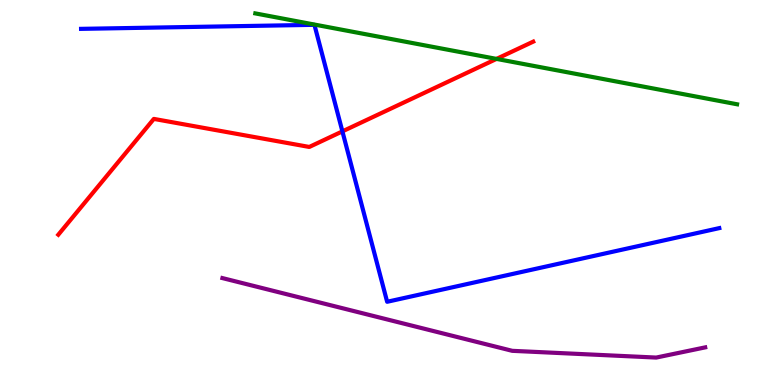[{'lines': ['blue', 'red'], 'intersections': [{'x': 4.42, 'y': 6.59}]}, {'lines': ['green', 'red'], 'intersections': [{'x': 6.41, 'y': 8.47}]}, {'lines': ['purple', 'red'], 'intersections': []}, {'lines': ['blue', 'green'], 'intersections': []}, {'lines': ['blue', 'purple'], 'intersections': []}, {'lines': ['green', 'purple'], 'intersections': []}]